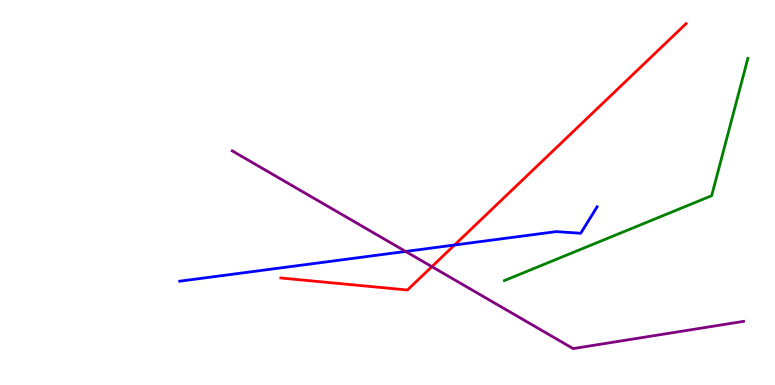[{'lines': ['blue', 'red'], 'intersections': [{'x': 5.86, 'y': 3.64}]}, {'lines': ['green', 'red'], 'intersections': []}, {'lines': ['purple', 'red'], 'intersections': [{'x': 5.57, 'y': 3.07}]}, {'lines': ['blue', 'green'], 'intersections': []}, {'lines': ['blue', 'purple'], 'intersections': [{'x': 5.23, 'y': 3.47}]}, {'lines': ['green', 'purple'], 'intersections': []}]